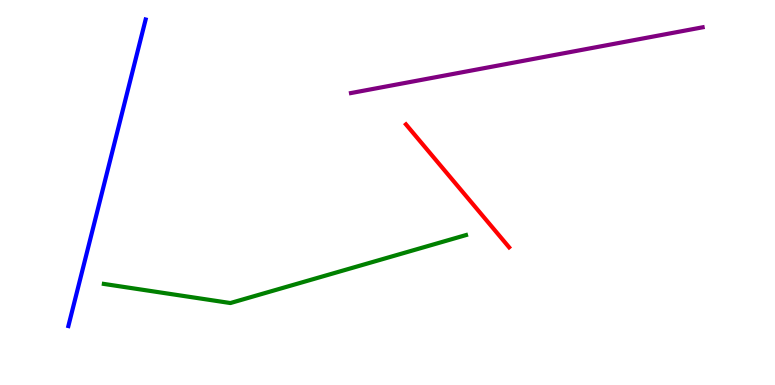[{'lines': ['blue', 'red'], 'intersections': []}, {'lines': ['green', 'red'], 'intersections': []}, {'lines': ['purple', 'red'], 'intersections': []}, {'lines': ['blue', 'green'], 'intersections': []}, {'lines': ['blue', 'purple'], 'intersections': []}, {'lines': ['green', 'purple'], 'intersections': []}]